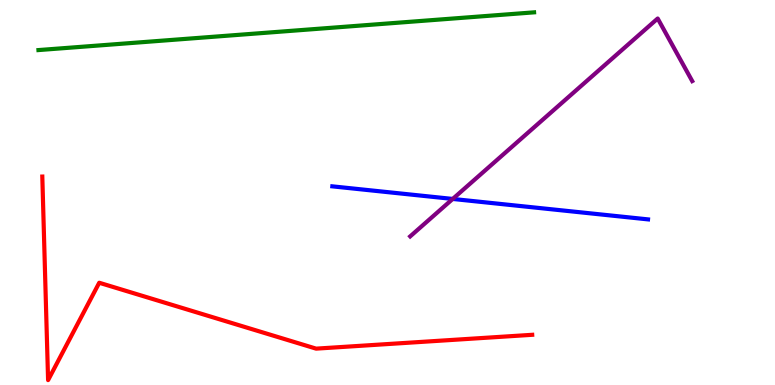[{'lines': ['blue', 'red'], 'intersections': []}, {'lines': ['green', 'red'], 'intersections': []}, {'lines': ['purple', 'red'], 'intersections': []}, {'lines': ['blue', 'green'], 'intersections': []}, {'lines': ['blue', 'purple'], 'intersections': [{'x': 5.84, 'y': 4.83}]}, {'lines': ['green', 'purple'], 'intersections': []}]